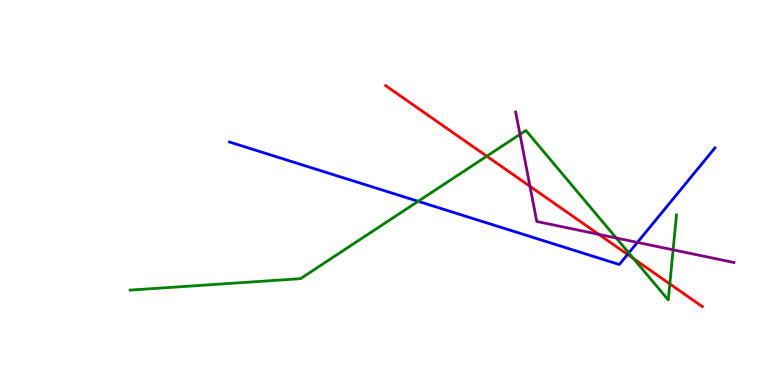[{'lines': ['blue', 'red'], 'intersections': [{'x': 8.1, 'y': 3.39}]}, {'lines': ['green', 'red'], 'intersections': [{'x': 6.28, 'y': 5.94}, {'x': 8.17, 'y': 3.28}, {'x': 8.64, 'y': 2.63}]}, {'lines': ['purple', 'red'], 'intersections': [{'x': 6.84, 'y': 5.16}, {'x': 7.73, 'y': 3.91}]}, {'lines': ['blue', 'green'], 'intersections': [{'x': 5.4, 'y': 4.77}, {'x': 8.11, 'y': 3.43}]}, {'lines': ['blue', 'purple'], 'intersections': [{'x': 8.22, 'y': 3.7}]}, {'lines': ['green', 'purple'], 'intersections': [{'x': 6.71, 'y': 6.51}, {'x': 7.95, 'y': 3.82}, {'x': 8.69, 'y': 3.51}]}]